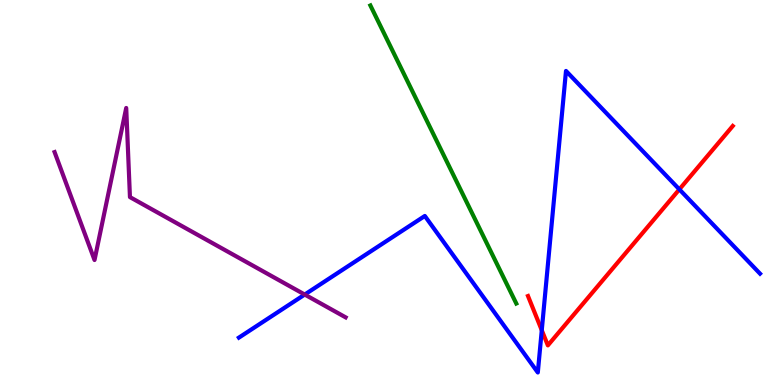[{'lines': ['blue', 'red'], 'intersections': [{'x': 6.99, 'y': 1.42}, {'x': 8.77, 'y': 5.08}]}, {'lines': ['green', 'red'], 'intersections': []}, {'lines': ['purple', 'red'], 'intersections': []}, {'lines': ['blue', 'green'], 'intersections': []}, {'lines': ['blue', 'purple'], 'intersections': [{'x': 3.93, 'y': 2.35}]}, {'lines': ['green', 'purple'], 'intersections': []}]